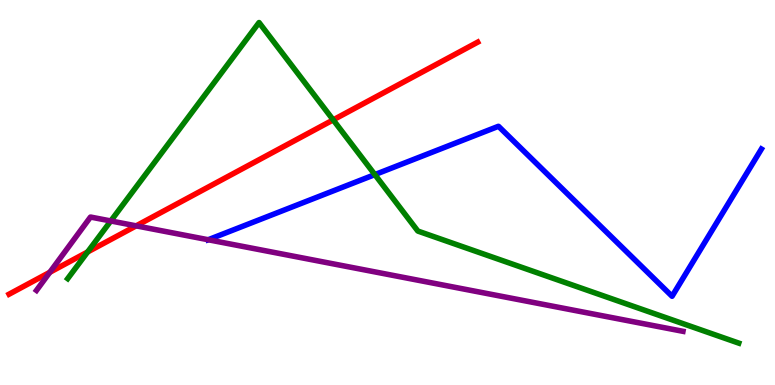[{'lines': ['blue', 'red'], 'intersections': []}, {'lines': ['green', 'red'], 'intersections': [{'x': 1.13, 'y': 3.46}, {'x': 4.3, 'y': 6.89}]}, {'lines': ['purple', 'red'], 'intersections': [{'x': 0.643, 'y': 2.93}, {'x': 1.76, 'y': 4.13}]}, {'lines': ['blue', 'green'], 'intersections': [{'x': 4.84, 'y': 5.46}]}, {'lines': ['blue', 'purple'], 'intersections': [{'x': 2.69, 'y': 3.77}]}, {'lines': ['green', 'purple'], 'intersections': [{'x': 1.43, 'y': 4.26}]}]